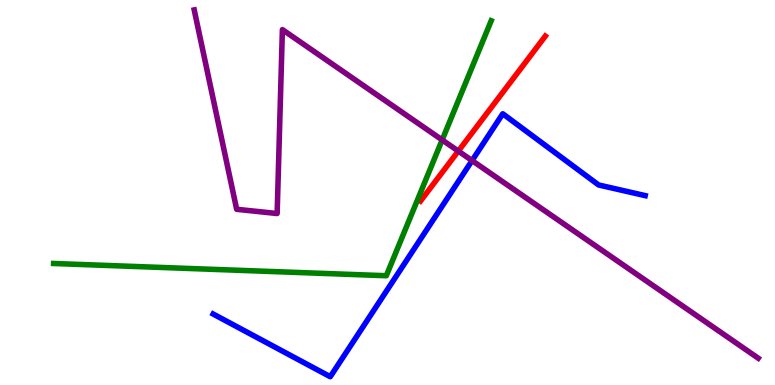[{'lines': ['blue', 'red'], 'intersections': []}, {'lines': ['green', 'red'], 'intersections': []}, {'lines': ['purple', 'red'], 'intersections': [{'x': 5.91, 'y': 6.08}]}, {'lines': ['blue', 'green'], 'intersections': []}, {'lines': ['blue', 'purple'], 'intersections': [{'x': 6.09, 'y': 5.83}]}, {'lines': ['green', 'purple'], 'intersections': [{'x': 5.71, 'y': 6.37}]}]